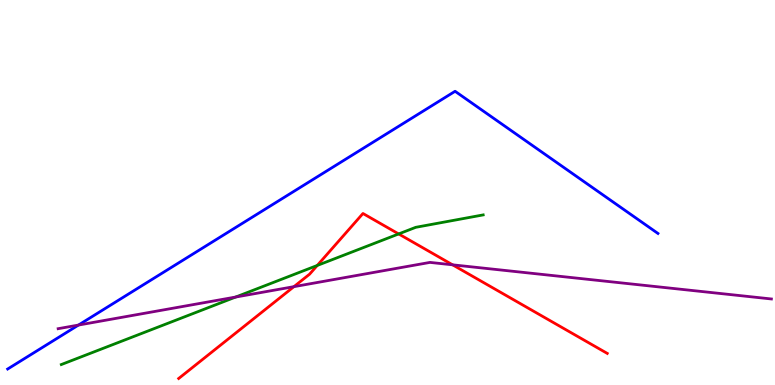[{'lines': ['blue', 'red'], 'intersections': []}, {'lines': ['green', 'red'], 'intersections': [{'x': 4.09, 'y': 3.11}, {'x': 5.14, 'y': 3.92}]}, {'lines': ['purple', 'red'], 'intersections': [{'x': 3.79, 'y': 2.55}, {'x': 5.84, 'y': 3.12}]}, {'lines': ['blue', 'green'], 'intersections': []}, {'lines': ['blue', 'purple'], 'intersections': [{'x': 1.01, 'y': 1.56}]}, {'lines': ['green', 'purple'], 'intersections': [{'x': 3.04, 'y': 2.28}]}]